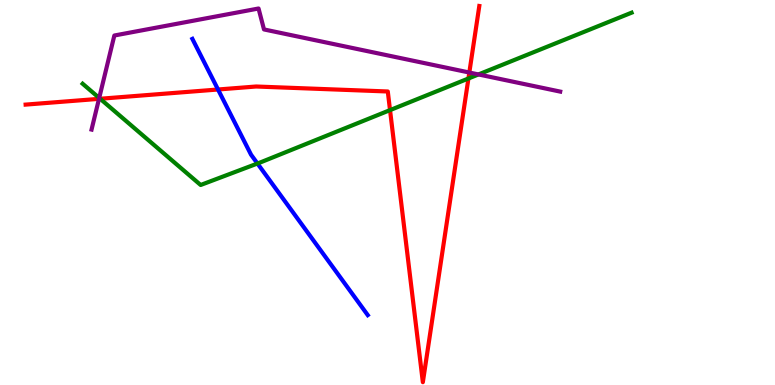[{'lines': ['blue', 'red'], 'intersections': [{'x': 2.81, 'y': 7.68}]}, {'lines': ['green', 'red'], 'intersections': [{'x': 1.29, 'y': 7.43}, {'x': 5.03, 'y': 7.14}, {'x': 6.04, 'y': 7.96}]}, {'lines': ['purple', 'red'], 'intersections': [{'x': 1.28, 'y': 7.43}, {'x': 6.06, 'y': 8.12}]}, {'lines': ['blue', 'green'], 'intersections': [{'x': 3.32, 'y': 5.75}]}, {'lines': ['blue', 'purple'], 'intersections': []}, {'lines': ['green', 'purple'], 'intersections': [{'x': 1.28, 'y': 7.46}, {'x': 6.17, 'y': 8.07}]}]